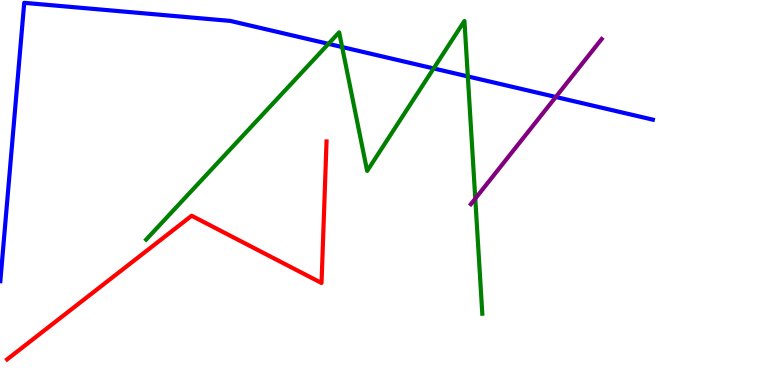[{'lines': ['blue', 'red'], 'intersections': []}, {'lines': ['green', 'red'], 'intersections': []}, {'lines': ['purple', 'red'], 'intersections': []}, {'lines': ['blue', 'green'], 'intersections': [{'x': 4.24, 'y': 8.86}, {'x': 4.41, 'y': 8.78}, {'x': 5.6, 'y': 8.22}, {'x': 6.04, 'y': 8.01}]}, {'lines': ['blue', 'purple'], 'intersections': [{'x': 7.17, 'y': 7.48}]}, {'lines': ['green', 'purple'], 'intersections': [{'x': 6.13, 'y': 4.84}]}]